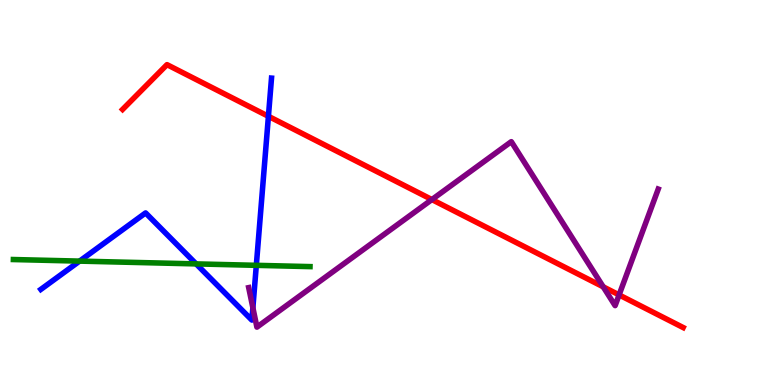[{'lines': ['blue', 'red'], 'intersections': [{'x': 3.46, 'y': 6.98}]}, {'lines': ['green', 'red'], 'intersections': []}, {'lines': ['purple', 'red'], 'intersections': [{'x': 5.57, 'y': 4.82}, {'x': 7.78, 'y': 2.55}, {'x': 7.99, 'y': 2.34}]}, {'lines': ['blue', 'green'], 'intersections': [{'x': 1.03, 'y': 3.22}, {'x': 2.53, 'y': 3.15}, {'x': 3.31, 'y': 3.11}]}, {'lines': ['blue', 'purple'], 'intersections': [{'x': 3.26, 'y': 2.01}]}, {'lines': ['green', 'purple'], 'intersections': []}]